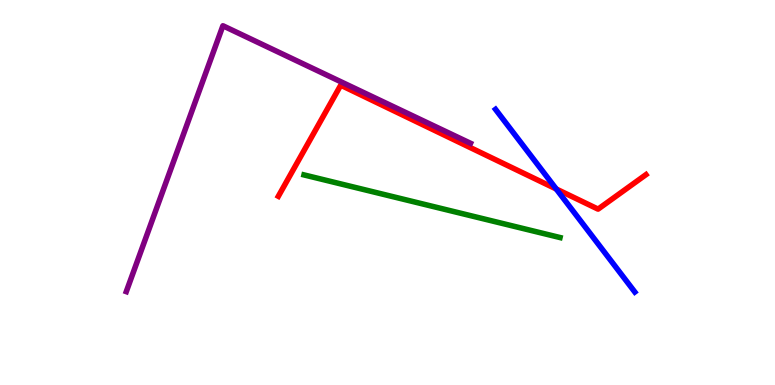[{'lines': ['blue', 'red'], 'intersections': [{'x': 7.18, 'y': 5.09}]}, {'lines': ['green', 'red'], 'intersections': []}, {'lines': ['purple', 'red'], 'intersections': []}, {'lines': ['blue', 'green'], 'intersections': []}, {'lines': ['blue', 'purple'], 'intersections': []}, {'lines': ['green', 'purple'], 'intersections': []}]